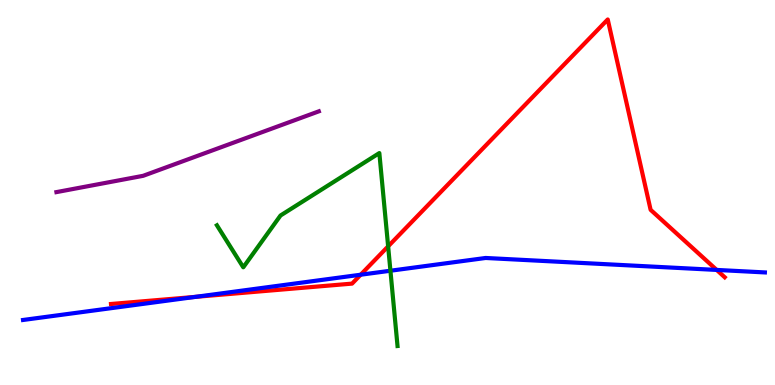[{'lines': ['blue', 'red'], 'intersections': [{'x': 2.53, 'y': 2.29}, {'x': 4.65, 'y': 2.86}, {'x': 9.25, 'y': 2.99}]}, {'lines': ['green', 'red'], 'intersections': [{'x': 5.01, 'y': 3.6}]}, {'lines': ['purple', 'red'], 'intersections': []}, {'lines': ['blue', 'green'], 'intersections': [{'x': 5.04, 'y': 2.97}]}, {'lines': ['blue', 'purple'], 'intersections': []}, {'lines': ['green', 'purple'], 'intersections': []}]